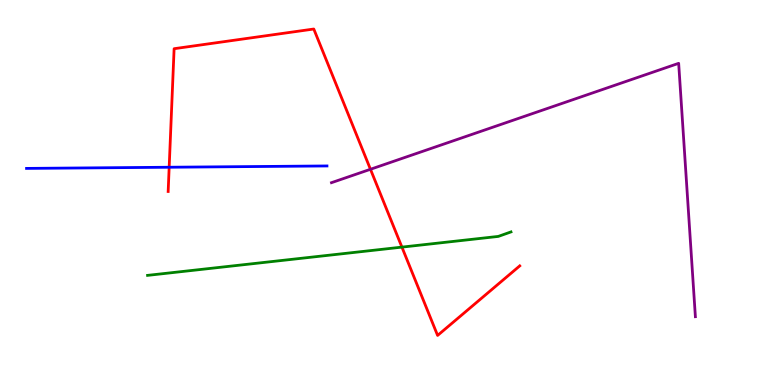[{'lines': ['blue', 'red'], 'intersections': [{'x': 2.18, 'y': 5.66}]}, {'lines': ['green', 'red'], 'intersections': [{'x': 5.19, 'y': 3.58}]}, {'lines': ['purple', 'red'], 'intersections': [{'x': 4.78, 'y': 5.6}]}, {'lines': ['blue', 'green'], 'intersections': []}, {'lines': ['blue', 'purple'], 'intersections': []}, {'lines': ['green', 'purple'], 'intersections': []}]